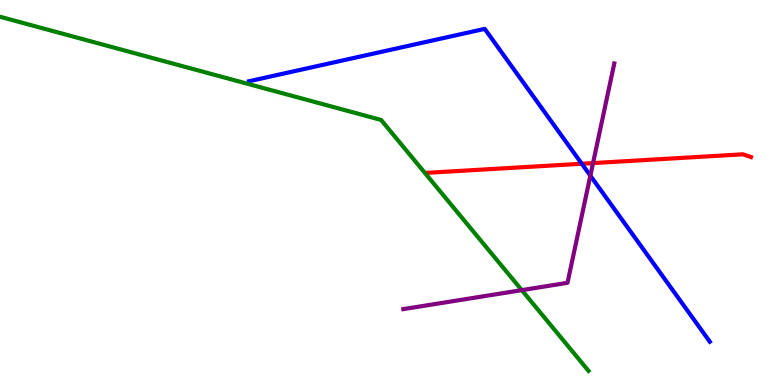[{'lines': ['blue', 'red'], 'intersections': [{'x': 7.51, 'y': 5.75}]}, {'lines': ['green', 'red'], 'intersections': []}, {'lines': ['purple', 'red'], 'intersections': [{'x': 7.65, 'y': 5.76}]}, {'lines': ['blue', 'green'], 'intersections': []}, {'lines': ['blue', 'purple'], 'intersections': [{'x': 7.62, 'y': 5.44}]}, {'lines': ['green', 'purple'], 'intersections': [{'x': 6.73, 'y': 2.46}]}]